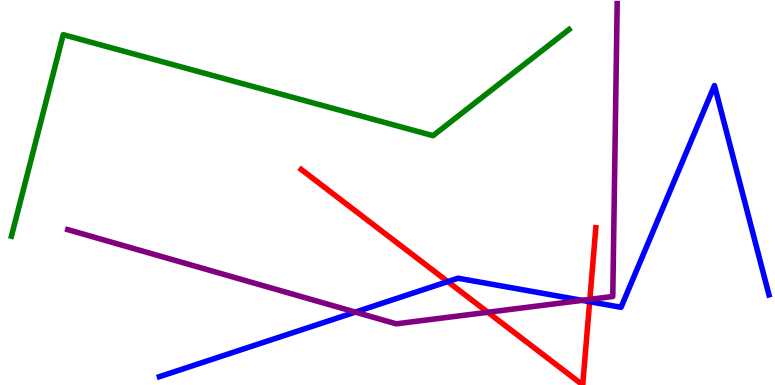[{'lines': ['blue', 'red'], 'intersections': [{'x': 5.78, 'y': 2.69}, {'x': 7.61, 'y': 2.16}]}, {'lines': ['green', 'red'], 'intersections': []}, {'lines': ['purple', 'red'], 'intersections': [{'x': 6.29, 'y': 1.89}, {'x': 7.61, 'y': 2.22}]}, {'lines': ['blue', 'green'], 'intersections': []}, {'lines': ['blue', 'purple'], 'intersections': [{'x': 4.58, 'y': 1.89}, {'x': 7.51, 'y': 2.2}]}, {'lines': ['green', 'purple'], 'intersections': []}]